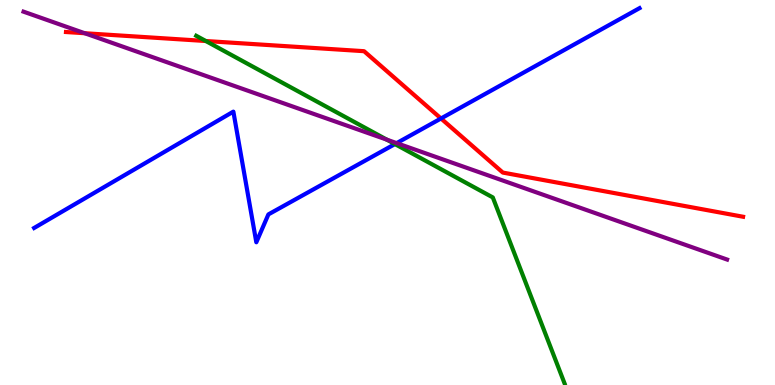[{'lines': ['blue', 'red'], 'intersections': [{'x': 5.69, 'y': 6.92}]}, {'lines': ['green', 'red'], 'intersections': [{'x': 2.66, 'y': 8.93}]}, {'lines': ['purple', 'red'], 'intersections': [{'x': 1.09, 'y': 9.14}]}, {'lines': ['blue', 'green'], 'intersections': [{'x': 5.1, 'y': 6.26}]}, {'lines': ['blue', 'purple'], 'intersections': [{'x': 5.12, 'y': 6.28}]}, {'lines': ['green', 'purple'], 'intersections': [{'x': 4.99, 'y': 6.37}]}]